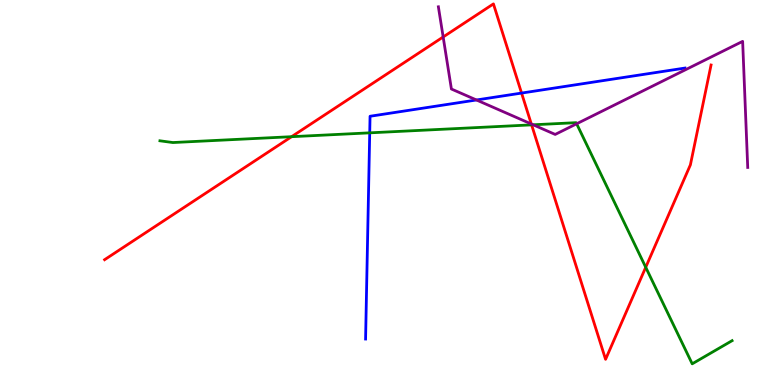[{'lines': ['blue', 'red'], 'intersections': [{'x': 6.73, 'y': 7.58}]}, {'lines': ['green', 'red'], 'intersections': [{'x': 3.76, 'y': 6.45}, {'x': 6.86, 'y': 6.76}, {'x': 8.33, 'y': 3.06}]}, {'lines': ['purple', 'red'], 'intersections': [{'x': 5.72, 'y': 9.04}, {'x': 6.86, 'y': 6.78}]}, {'lines': ['blue', 'green'], 'intersections': [{'x': 4.77, 'y': 6.55}]}, {'lines': ['blue', 'purple'], 'intersections': [{'x': 6.15, 'y': 7.4}]}, {'lines': ['green', 'purple'], 'intersections': [{'x': 6.88, 'y': 6.76}, {'x': 7.44, 'y': 6.79}]}]